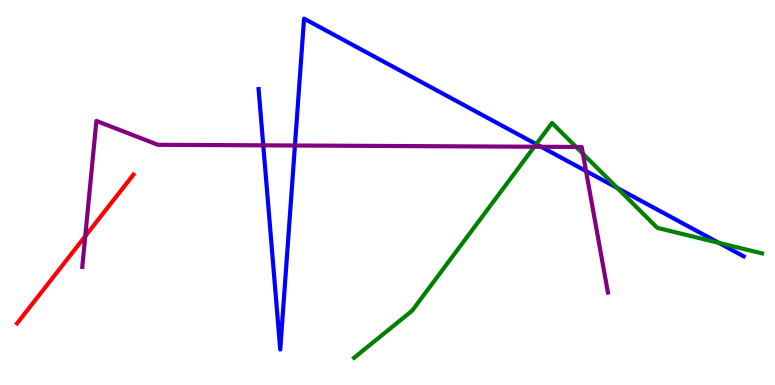[{'lines': ['blue', 'red'], 'intersections': []}, {'lines': ['green', 'red'], 'intersections': []}, {'lines': ['purple', 'red'], 'intersections': [{'x': 1.1, 'y': 3.86}]}, {'lines': ['blue', 'green'], 'intersections': [{'x': 6.92, 'y': 6.26}, {'x': 7.96, 'y': 5.12}, {'x': 9.27, 'y': 3.69}]}, {'lines': ['blue', 'purple'], 'intersections': [{'x': 3.4, 'y': 6.22}, {'x': 3.81, 'y': 6.22}, {'x': 6.98, 'y': 6.19}, {'x': 7.56, 'y': 5.56}]}, {'lines': ['green', 'purple'], 'intersections': [{'x': 6.89, 'y': 6.19}, {'x': 7.43, 'y': 6.18}, {'x': 7.52, 'y': 6.01}]}]